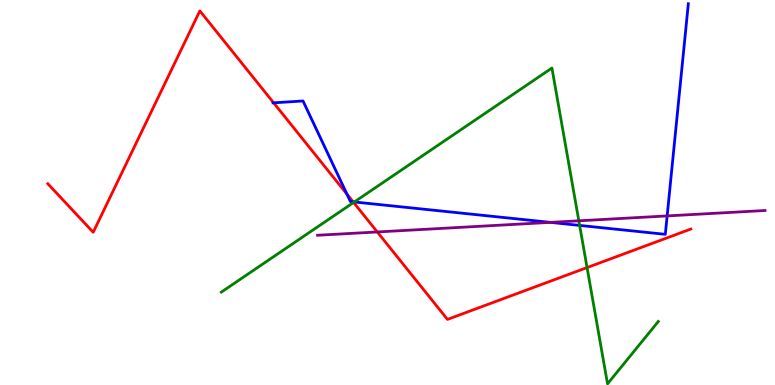[{'lines': ['blue', 'red'], 'intersections': [{'x': 3.53, 'y': 7.33}, {'x': 4.48, 'y': 4.96}, {'x': 4.56, 'y': 4.76}]}, {'lines': ['green', 'red'], 'intersections': [{'x': 4.56, 'y': 4.74}, {'x': 7.57, 'y': 3.05}]}, {'lines': ['purple', 'red'], 'intersections': [{'x': 4.87, 'y': 3.98}]}, {'lines': ['blue', 'green'], 'intersections': [{'x': 4.57, 'y': 4.75}, {'x': 7.48, 'y': 4.15}]}, {'lines': ['blue', 'purple'], 'intersections': [{'x': 7.1, 'y': 4.22}, {'x': 8.61, 'y': 4.39}]}, {'lines': ['green', 'purple'], 'intersections': [{'x': 7.47, 'y': 4.26}]}]